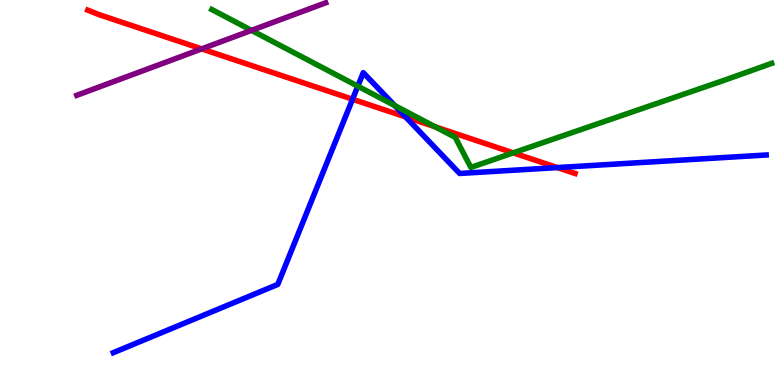[{'lines': ['blue', 'red'], 'intersections': [{'x': 4.55, 'y': 7.42}, {'x': 5.23, 'y': 6.96}, {'x': 7.19, 'y': 5.65}]}, {'lines': ['green', 'red'], 'intersections': [{'x': 5.62, 'y': 6.71}, {'x': 6.62, 'y': 6.03}]}, {'lines': ['purple', 'red'], 'intersections': [{'x': 2.6, 'y': 8.73}]}, {'lines': ['blue', 'green'], 'intersections': [{'x': 4.62, 'y': 7.76}, {'x': 5.09, 'y': 7.26}]}, {'lines': ['blue', 'purple'], 'intersections': []}, {'lines': ['green', 'purple'], 'intersections': [{'x': 3.25, 'y': 9.21}]}]